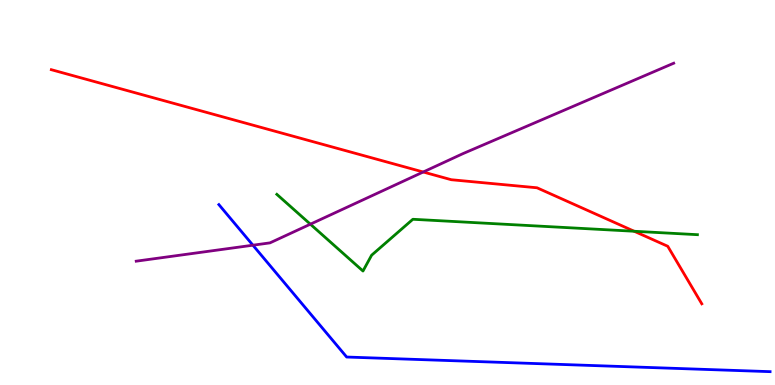[{'lines': ['blue', 'red'], 'intersections': []}, {'lines': ['green', 'red'], 'intersections': [{'x': 8.18, 'y': 3.99}]}, {'lines': ['purple', 'red'], 'intersections': [{'x': 5.46, 'y': 5.53}]}, {'lines': ['blue', 'green'], 'intersections': []}, {'lines': ['blue', 'purple'], 'intersections': [{'x': 3.26, 'y': 3.63}]}, {'lines': ['green', 'purple'], 'intersections': [{'x': 4.0, 'y': 4.18}]}]